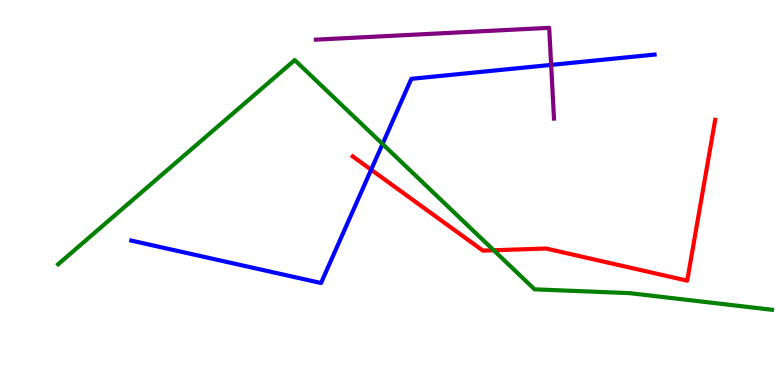[{'lines': ['blue', 'red'], 'intersections': [{'x': 4.79, 'y': 5.59}]}, {'lines': ['green', 'red'], 'intersections': [{'x': 6.37, 'y': 3.5}]}, {'lines': ['purple', 'red'], 'intersections': []}, {'lines': ['blue', 'green'], 'intersections': [{'x': 4.94, 'y': 6.26}]}, {'lines': ['blue', 'purple'], 'intersections': [{'x': 7.11, 'y': 8.31}]}, {'lines': ['green', 'purple'], 'intersections': []}]